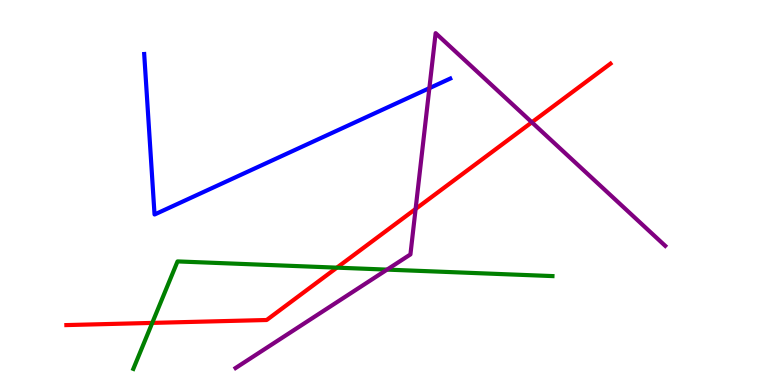[{'lines': ['blue', 'red'], 'intersections': []}, {'lines': ['green', 'red'], 'intersections': [{'x': 1.96, 'y': 1.61}, {'x': 4.35, 'y': 3.05}]}, {'lines': ['purple', 'red'], 'intersections': [{'x': 5.36, 'y': 4.57}, {'x': 6.86, 'y': 6.82}]}, {'lines': ['blue', 'green'], 'intersections': []}, {'lines': ['blue', 'purple'], 'intersections': [{'x': 5.54, 'y': 7.71}]}, {'lines': ['green', 'purple'], 'intersections': [{'x': 4.99, 'y': 3.0}]}]